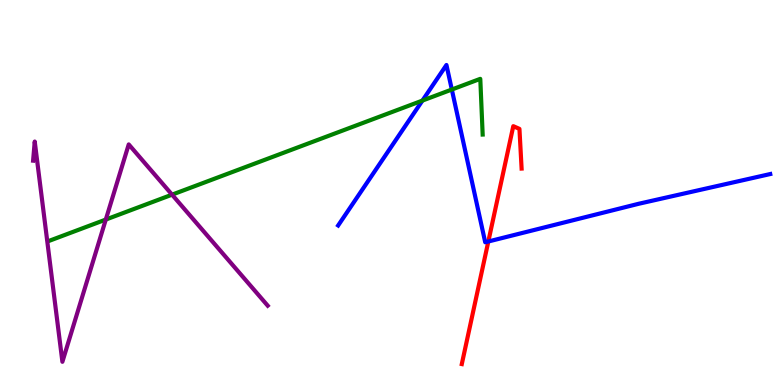[{'lines': ['blue', 'red'], 'intersections': [{'x': 6.3, 'y': 3.73}]}, {'lines': ['green', 'red'], 'intersections': []}, {'lines': ['purple', 'red'], 'intersections': []}, {'lines': ['blue', 'green'], 'intersections': [{'x': 5.45, 'y': 7.39}, {'x': 5.83, 'y': 7.67}]}, {'lines': ['blue', 'purple'], 'intersections': []}, {'lines': ['green', 'purple'], 'intersections': [{'x': 1.37, 'y': 4.3}, {'x': 2.22, 'y': 4.94}]}]